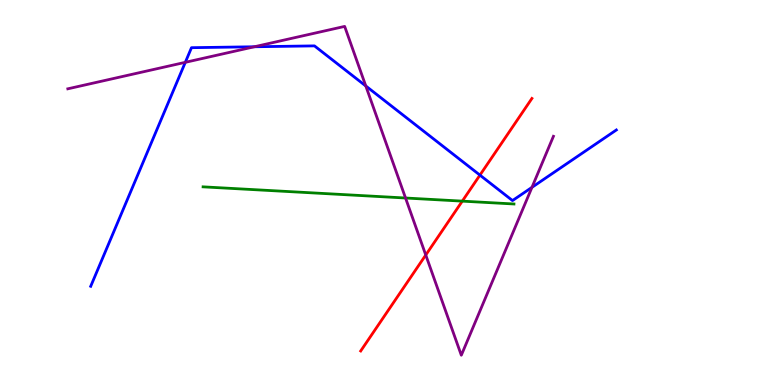[{'lines': ['blue', 'red'], 'intersections': [{'x': 6.19, 'y': 5.45}]}, {'lines': ['green', 'red'], 'intersections': [{'x': 5.97, 'y': 4.78}]}, {'lines': ['purple', 'red'], 'intersections': [{'x': 5.49, 'y': 3.38}]}, {'lines': ['blue', 'green'], 'intersections': []}, {'lines': ['blue', 'purple'], 'intersections': [{'x': 2.39, 'y': 8.38}, {'x': 3.28, 'y': 8.79}, {'x': 4.72, 'y': 7.77}, {'x': 6.86, 'y': 5.13}]}, {'lines': ['green', 'purple'], 'intersections': [{'x': 5.23, 'y': 4.86}]}]